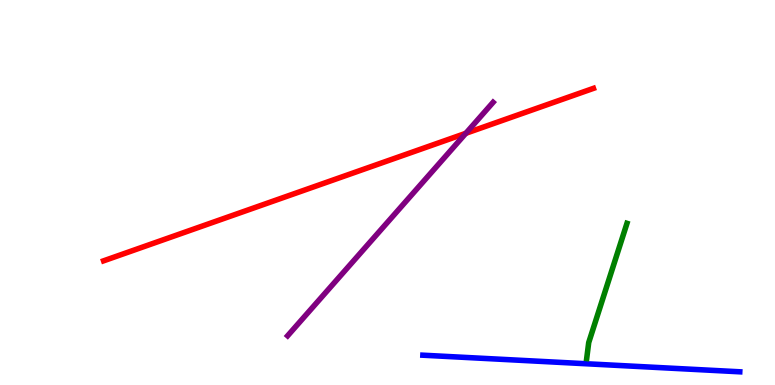[{'lines': ['blue', 'red'], 'intersections': []}, {'lines': ['green', 'red'], 'intersections': []}, {'lines': ['purple', 'red'], 'intersections': [{'x': 6.01, 'y': 6.54}]}, {'lines': ['blue', 'green'], 'intersections': []}, {'lines': ['blue', 'purple'], 'intersections': []}, {'lines': ['green', 'purple'], 'intersections': []}]